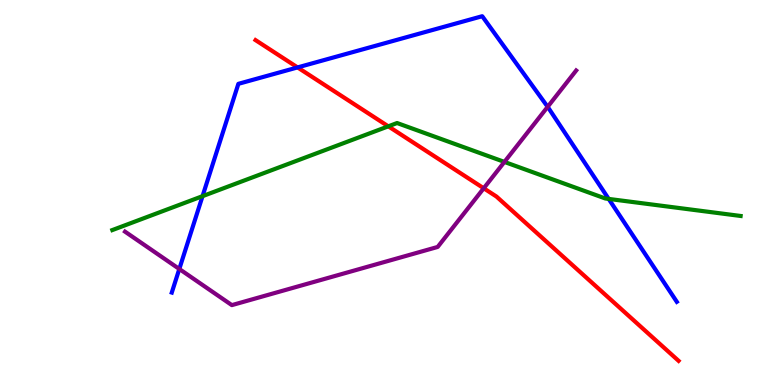[{'lines': ['blue', 'red'], 'intersections': [{'x': 3.84, 'y': 8.25}]}, {'lines': ['green', 'red'], 'intersections': [{'x': 5.01, 'y': 6.72}]}, {'lines': ['purple', 'red'], 'intersections': [{'x': 6.24, 'y': 5.11}]}, {'lines': ['blue', 'green'], 'intersections': [{'x': 2.61, 'y': 4.9}, {'x': 7.85, 'y': 4.83}]}, {'lines': ['blue', 'purple'], 'intersections': [{'x': 2.31, 'y': 3.01}, {'x': 7.07, 'y': 7.23}]}, {'lines': ['green', 'purple'], 'intersections': [{'x': 6.51, 'y': 5.79}]}]